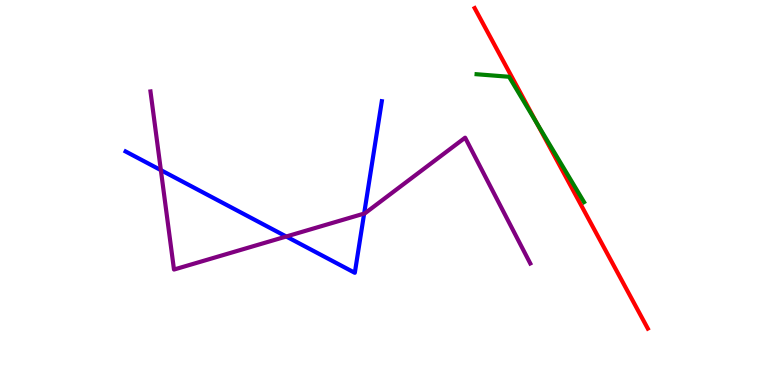[{'lines': ['blue', 'red'], 'intersections': []}, {'lines': ['green', 'red'], 'intersections': [{'x': 6.93, 'y': 6.8}]}, {'lines': ['purple', 'red'], 'intersections': []}, {'lines': ['blue', 'green'], 'intersections': []}, {'lines': ['blue', 'purple'], 'intersections': [{'x': 2.08, 'y': 5.58}, {'x': 3.69, 'y': 3.86}, {'x': 4.7, 'y': 4.45}]}, {'lines': ['green', 'purple'], 'intersections': []}]